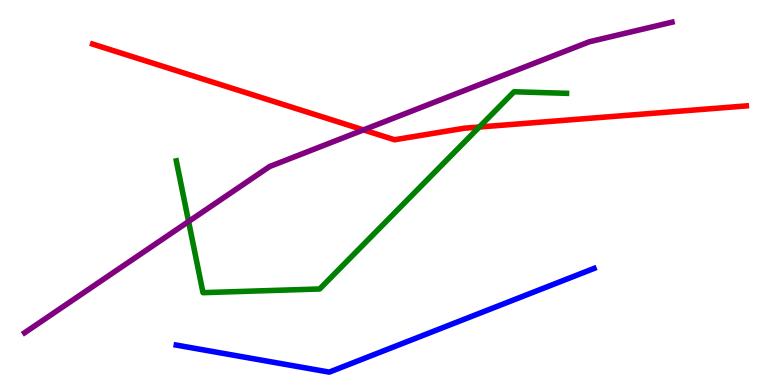[{'lines': ['blue', 'red'], 'intersections': []}, {'lines': ['green', 'red'], 'intersections': [{'x': 6.18, 'y': 6.7}]}, {'lines': ['purple', 'red'], 'intersections': [{'x': 4.69, 'y': 6.63}]}, {'lines': ['blue', 'green'], 'intersections': []}, {'lines': ['blue', 'purple'], 'intersections': []}, {'lines': ['green', 'purple'], 'intersections': [{'x': 2.43, 'y': 4.25}]}]